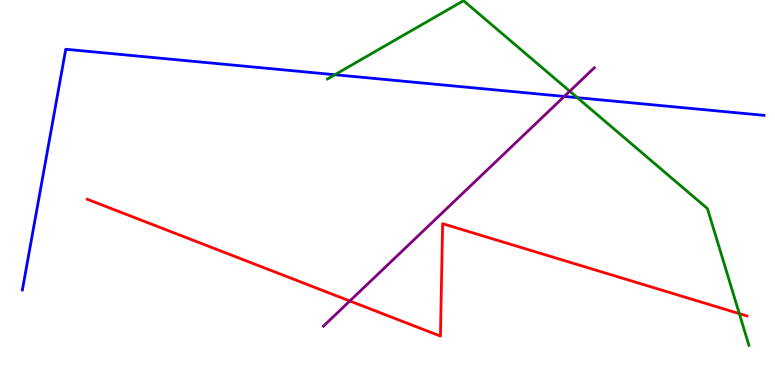[{'lines': ['blue', 'red'], 'intersections': []}, {'lines': ['green', 'red'], 'intersections': [{'x': 9.54, 'y': 1.85}]}, {'lines': ['purple', 'red'], 'intersections': [{'x': 4.51, 'y': 2.18}]}, {'lines': ['blue', 'green'], 'intersections': [{'x': 4.32, 'y': 8.06}, {'x': 7.45, 'y': 7.46}]}, {'lines': ['blue', 'purple'], 'intersections': [{'x': 7.28, 'y': 7.5}]}, {'lines': ['green', 'purple'], 'intersections': [{'x': 7.35, 'y': 7.63}]}]